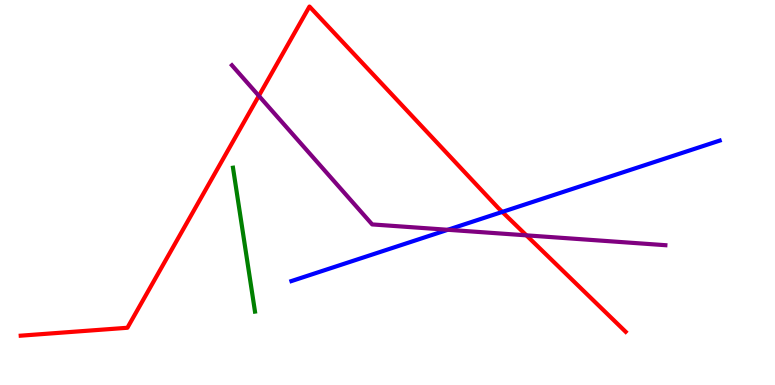[{'lines': ['blue', 'red'], 'intersections': [{'x': 6.48, 'y': 4.5}]}, {'lines': ['green', 'red'], 'intersections': []}, {'lines': ['purple', 'red'], 'intersections': [{'x': 3.34, 'y': 7.51}, {'x': 6.79, 'y': 3.89}]}, {'lines': ['blue', 'green'], 'intersections': []}, {'lines': ['blue', 'purple'], 'intersections': [{'x': 5.78, 'y': 4.03}]}, {'lines': ['green', 'purple'], 'intersections': []}]